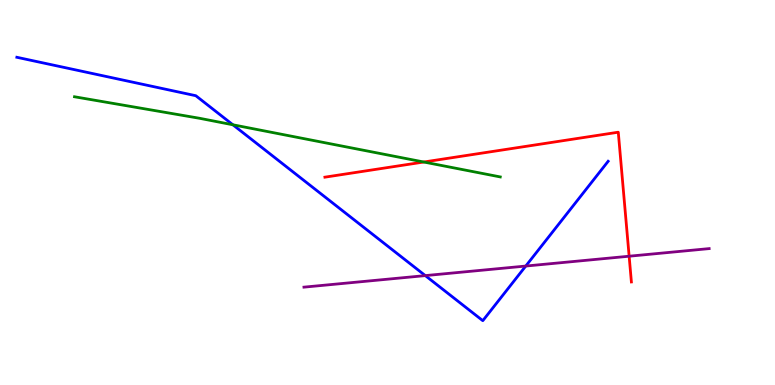[{'lines': ['blue', 'red'], 'intersections': []}, {'lines': ['green', 'red'], 'intersections': [{'x': 5.47, 'y': 5.79}]}, {'lines': ['purple', 'red'], 'intersections': [{'x': 8.12, 'y': 3.35}]}, {'lines': ['blue', 'green'], 'intersections': [{'x': 3.01, 'y': 6.76}]}, {'lines': ['blue', 'purple'], 'intersections': [{'x': 5.49, 'y': 2.84}, {'x': 6.78, 'y': 3.09}]}, {'lines': ['green', 'purple'], 'intersections': []}]